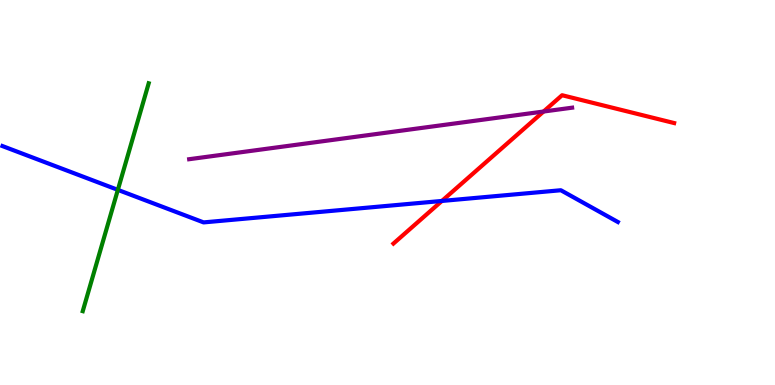[{'lines': ['blue', 'red'], 'intersections': [{'x': 5.7, 'y': 4.78}]}, {'lines': ['green', 'red'], 'intersections': []}, {'lines': ['purple', 'red'], 'intersections': [{'x': 7.01, 'y': 7.1}]}, {'lines': ['blue', 'green'], 'intersections': [{'x': 1.52, 'y': 5.07}]}, {'lines': ['blue', 'purple'], 'intersections': []}, {'lines': ['green', 'purple'], 'intersections': []}]